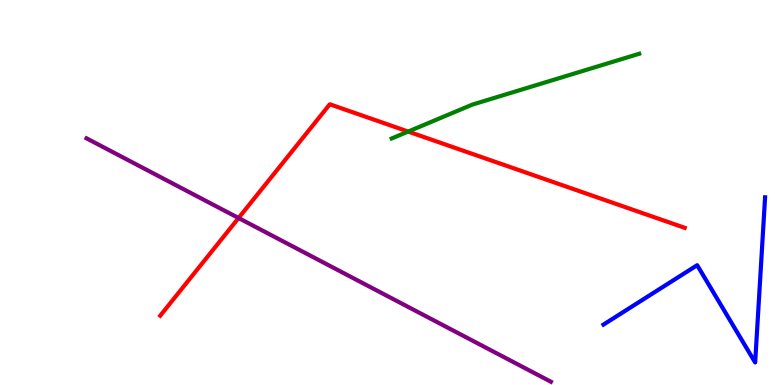[{'lines': ['blue', 'red'], 'intersections': []}, {'lines': ['green', 'red'], 'intersections': [{'x': 5.27, 'y': 6.58}]}, {'lines': ['purple', 'red'], 'intersections': [{'x': 3.08, 'y': 4.34}]}, {'lines': ['blue', 'green'], 'intersections': []}, {'lines': ['blue', 'purple'], 'intersections': []}, {'lines': ['green', 'purple'], 'intersections': []}]